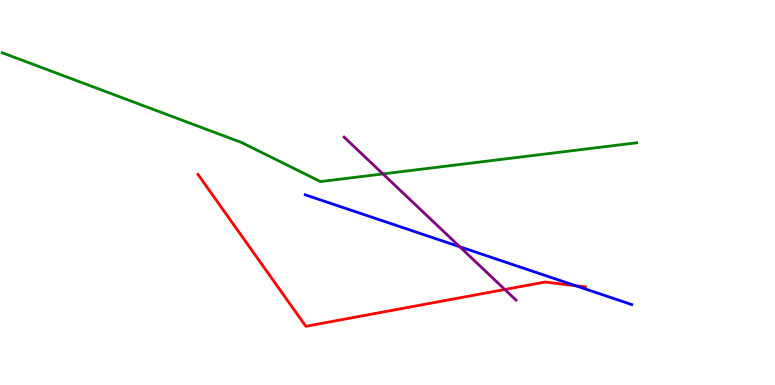[{'lines': ['blue', 'red'], 'intersections': [{'x': 7.43, 'y': 2.58}]}, {'lines': ['green', 'red'], 'intersections': []}, {'lines': ['purple', 'red'], 'intersections': [{'x': 6.51, 'y': 2.48}]}, {'lines': ['blue', 'green'], 'intersections': []}, {'lines': ['blue', 'purple'], 'intersections': [{'x': 5.93, 'y': 3.59}]}, {'lines': ['green', 'purple'], 'intersections': [{'x': 4.94, 'y': 5.48}]}]